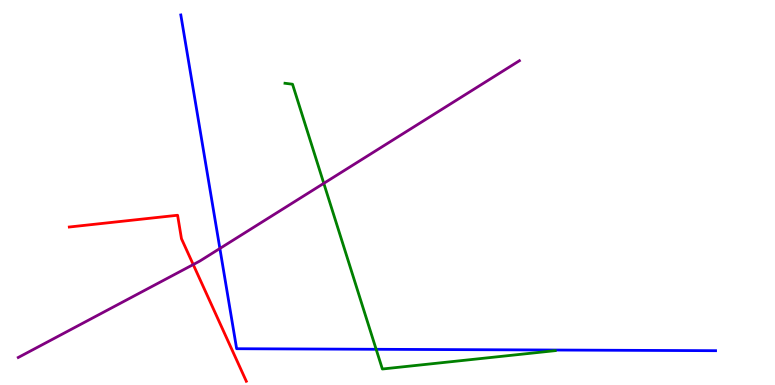[{'lines': ['blue', 'red'], 'intersections': []}, {'lines': ['green', 'red'], 'intersections': []}, {'lines': ['purple', 'red'], 'intersections': [{'x': 2.49, 'y': 3.13}]}, {'lines': ['blue', 'green'], 'intersections': [{'x': 4.85, 'y': 0.927}]}, {'lines': ['blue', 'purple'], 'intersections': [{'x': 2.84, 'y': 3.55}]}, {'lines': ['green', 'purple'], 'intersections': [{'x': 4.18, 'y': 5.24}]}]